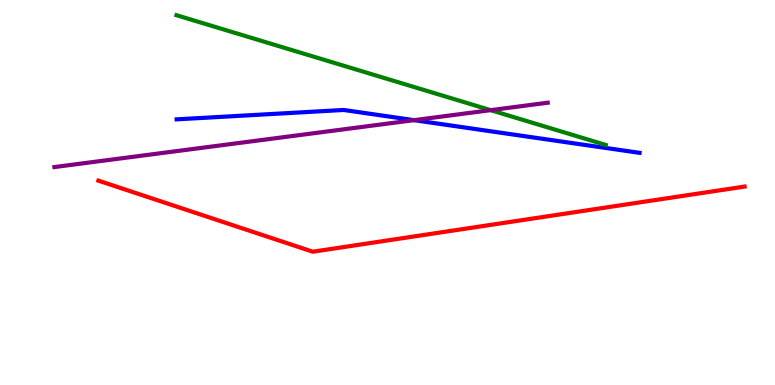[{'lines': ['blue', 'red'], 'intersections': []}, {'lines': ['green', 'red'], 'intersections': []}, {'lines': ['purple', 'red'], 'intersections': []}, {'lines': ['blue', 'green'], 'intersections': []}, {'lines': ['blue', 'purple'], 'intersections': [{'x': 5.34, 'y': 6.88}]}, {'lines': ['green', 'purple'], 'intersections': [{'x': 6.33, 'y': 7.14}]}]